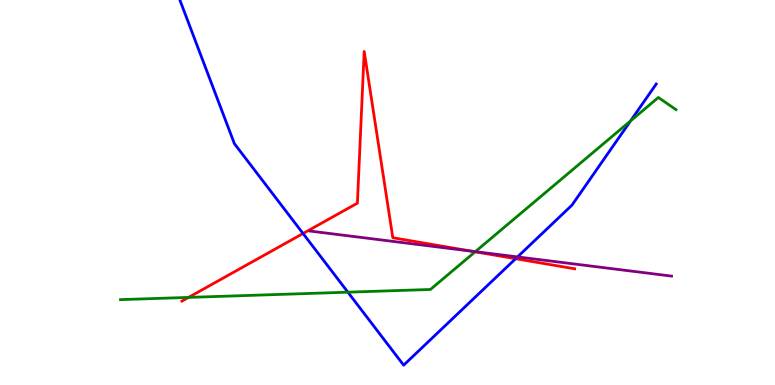[{'lines': ['blue', 'red'], 'intersections': [{'x': 3.91, 'y': 3.94}, {'x': 6.65, 'y': 3.28}]}, {'lines': ['green', 'red'], 'intersections': [{'x': 2.43, 'y': 2.28}, {'x': 6.13, 'y': 3.46}]}, {'lines': ['purple', 'red'], 'intersections': [{'x': 6.09, 'y': 3.48}]}, {'lines': ['blue', 'green'], 'intersections': [{'x': 4.49, 'y': 2.41}, {'x': 8.14, 'y': 6.86}]}, {'lines': ['blue', 'purple'], 'intersections': [{'x': 6.68, 'y': 3.33}]}, {'lines': ['green', 'purple'], 'intersections': [{'x': 6.13, 'y': 3.46}]}]